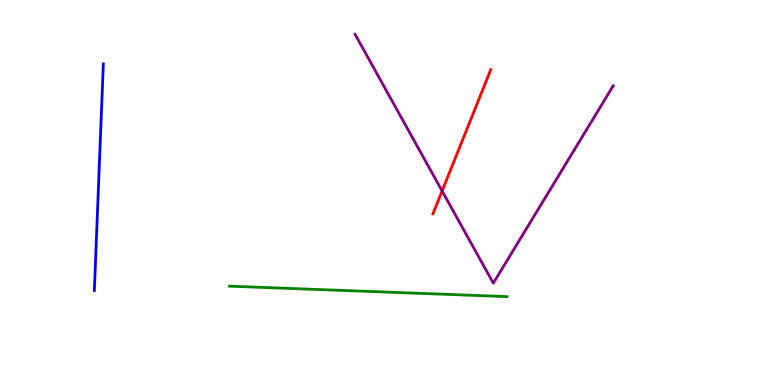[{'lines': ['blue', 'red'], 'intersections': []}, {'lines': ['green', 'red'], 'intersections': []}, {'lines': ['purple', 'red'], 'intersections': [{'x': 5.7, 'y': 5.04}]}, {'lines': ['blue', 'green'], 'intersections': []}, {'lines': ['blue', 'purple'], 'intersections': []}, {'lines': ['green', 'purple'], 'intersections': []}]